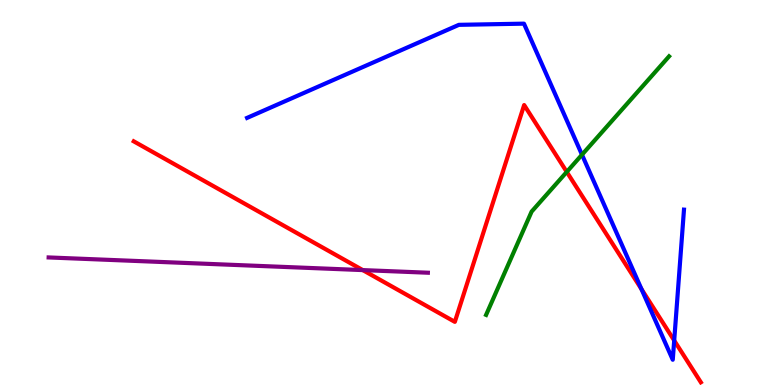[{'lines': ['blue', 'red'], 'intersections': [{'x': 8.28, 'y': 2.49}, {'x': 8.7, 'y': 1.16}]}, {'lines': ['green', 'red'], 'intersections': [{'x': 7.31, 'y': 5.54}]}, {'lines': ['purple', 'red'], 'intersections': [{'x': 4.68, 'y': 2.98}]}, {'lines': ['blue', 'green'], 'intersections': [{'x': 7.51, 'y': 5.98}]}, {'lines': ['blue', 'purple'], 'intersections': []}, {'lines': ['green', 'purple'], 'intersections': []}]